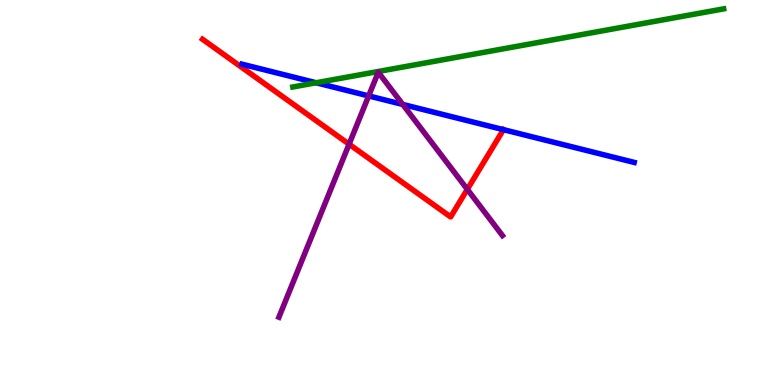[{'lines': ['blue', 'red'], 'intersections': [{'x': 6.5, 'y': 6.63}]}, {'lines': ['green', 'red'], 'intersections': []}, {'lines': ['purple', 'red'], 'intersections': [{'x': 4.5, 'y': 6.25}, {'x': 6.03, 'y': 5.08}]}, {'lines': ['blue', 'green'], 'intersections': [{'x': 4.08, 'y': 7.85}]}, {'lines': ['blue', 'purple'], 'intersections': [{'x': 4.76, 'y': 7.51}, {'x': 5.2, 'y': 7.29}]}, {'lines': ['green', 'purple'], 'intersections': []}]